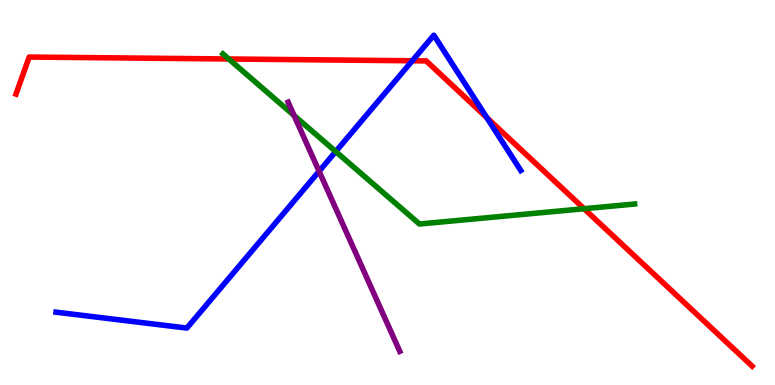[{'lines': ['blue', 'red'], 'intersections': [{'x': 5.32, 'y': 8.42}, {'x': 6.28, 'y': 6.94}]}, {'lines': ['green', 'red'], 'intersections': [{'x': 2.95, 'y': 8.47}, {'x': 7.54, 'y': 4.58}]}, {'lines': ['purple', 'red'], 'intersections': []}, {'lines': ['blue', 'green'], 'intersections': [{'x': 4.33, 'y': 6.06}]}, {'lines': ['blue', 'purple'], 'intersections': [{'x': 4.12, 'y': 5.55}]}, {'lines': ['green', 'purple'], 'intersections': [{'x': 3.8, 'y': 7.0}]}]